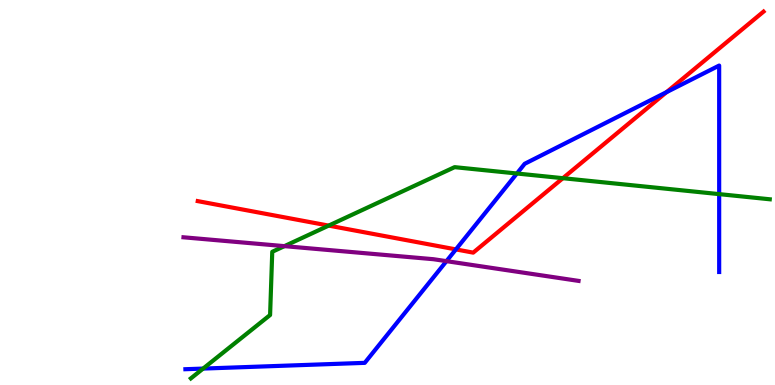[{'lines': ['blue', 'red'], 'intersections': [{'x': 5.88, 'y': 3.52}, {'x': 8.6, 'y': 7.61}]}, {'lines': ['green', 'red'], 'intersections': [{'x': 4.24, 'y': 4.14}, {'x': 7.26, 'y': 5.37}]}, {'lines': ['purple', 'red'], 'intersections': []}, {'lines': ['blue', 'green'], 'intersections': [{'x': 2.62, 'y': 0.426}, {'x': 6.67, 'y': 5.49}, {'x': 9.28, 'y': 4.96}]}, {'lines': ['blue', 'purple'], 'intersections': [{'x': 5.76, 'y': 3.22}]}, {'lines': ['green', 'purple'], 'intersections': [{'x': 3.67, 'y': 3.61}]}]